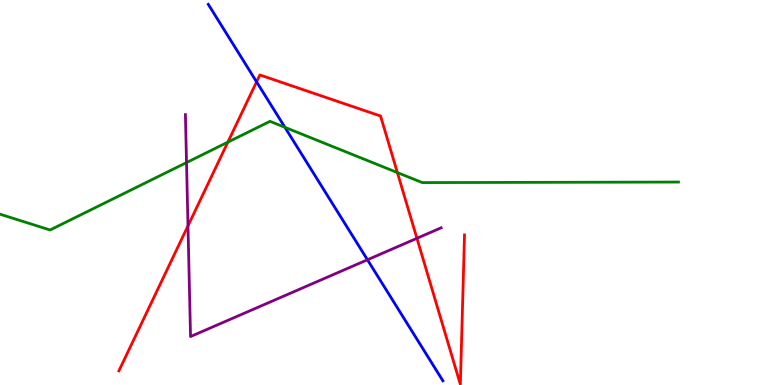[{'lines': ['blue', 'red'], 'intersections': [{'x': 3.31, 'y': 7.87}]}, {'lines': ['green', 'red'], 'intersections': [{'x': 2.94, 'y': 6.31}, {'x': 5.13, 'y': 5.52}]}, {'lines': ['purple', 'red'], 'intersections': [{'x': 2.43, 'y': 4.13}, {'x': 5.38, 'y': 3.81}]}, {'lines': ['blue', 'green'], 'intersections': [{'x': 3.68, 'y': 6.69}]}, {'lines': ['blue', 'purple'], 'intersections': [{'x': 4.74, 'y': 3.25}]}, {'lines': ['green', 'purple'], 'intersections': [{'x': 2.41, 'y': 5.78}]}]